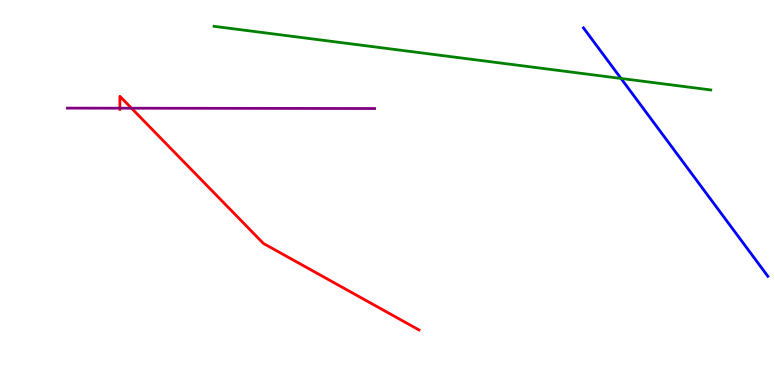[{'lines': ['blue', 'red'], 'intersections': []}, {'lines': ['green', 'red'], 'intersections': []}, {'lines': ['purple', 'red'], 'intersections': [{'x': 1.55, 'y': 7.19}, {'x': 1.7, 'y': 7.19}]}, {'lines': ['blue', 'green'], 'intersections': [{'x': 8.01, 'y': 7.96}]}, {'lines': ['blue', 'purple'], 'intersections': []}, {'lines': ['green', 'purple'], 'intersections': []}]